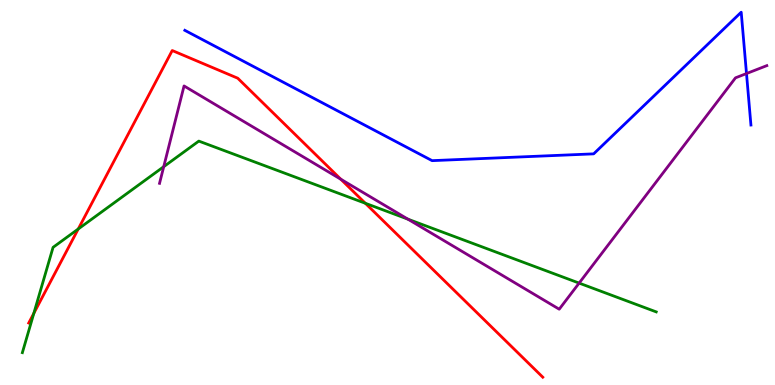[{'lines': ['blue', 'red'], 'intersections': []}, {'lines': ['green', 'red'], 'intersections': [{'x': 0.437, 'y': 1.86}, {'x': 1.01, 'y': 4.05}, {'x': 4.71, 'y': 4.72}]}, {'lines': ['purple', 'red'], 'intersections': [{'x': 4.4, 'y': 5.34}]}, {'lines': ['blue', 'green'], 'intersections': []}, {'lines': ['blue', 'purple'], 'intersections': [{'x': 9.63, 'y': 8.09}]}, {'lines': ['green', 'purple'], 'intersections': [{'x': 2.11, 'y': 5.67}, {'x': 5.26, 'y': 4.31}, {'x': 7.47, 'y': 2.65}]}]